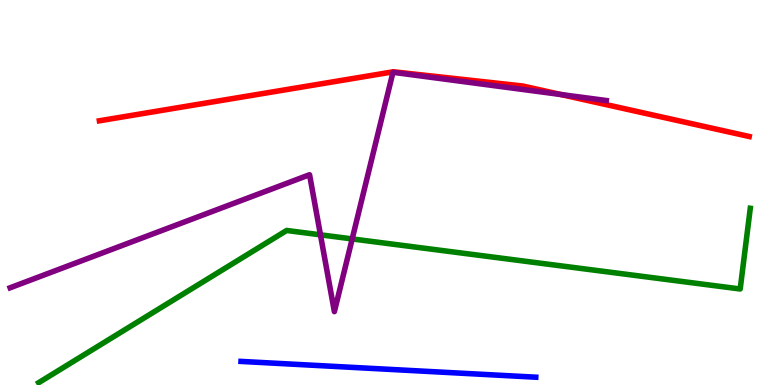[{'lines': ['blue', 'red'], 'intersections': []}, {'lines': ['green', 'red'], 'intersections': []}, {'lines': ['purple', 'red'], 'intersections': [{'x': 7.24, 'y': 7.55}]}, {'lines': ['blue', 'green'], 'intersections': []}, {'lines': ['blue', 'purple'], 'intersections': []}, {'lines': ['green', 'purple'], 'intersections': [{'x': 4.13, 'y': 3.9}, {'x': 4.54, 'y': 3.79}]}]